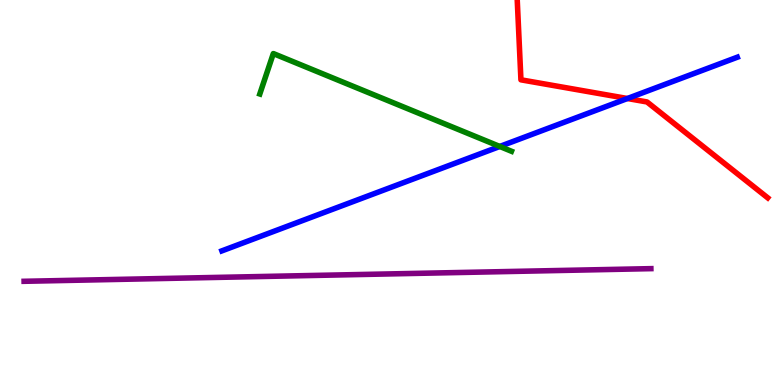[{'lines': ['blue', 'red'], 'intersections': [{'x': 8.1, 'y': 7.44}]}, {'lines': ['green', 'red'], 'intersections': []}, {'lines': ['purple', 'red'], 'intersections': []}, {'lines': ['blue', 'green'], 'intersections': [{'x': 6.45, 'y': 6.2}]}, {'lines': ['blue', 'purple'], 'intersections': []}, {'lines': ['green', 'purple'], 'intersections': []}]